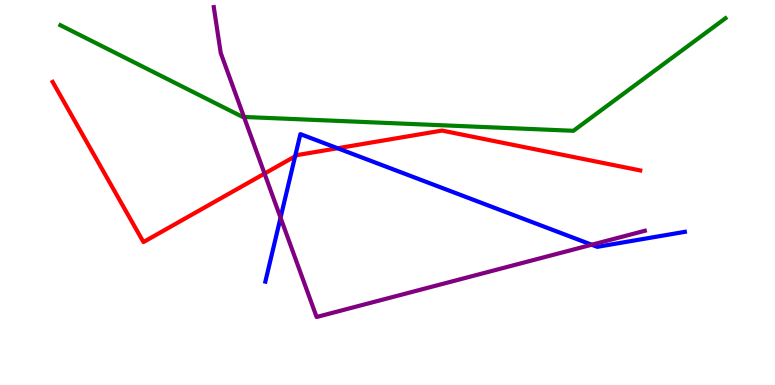[{'lines': ['blue', 'red'], 'intersections': [{'x': 3.81, 'y': 5.94}, {'x': 4.36, 'y': 6.15}]}, {'lines': ['green', 'red'], 'intersections': []}, {'lines': ['purple', 'red'], 'intersections': [{'x': 3.41, 'y': 5.49}]}, {'lines': ['blue', 'green'], 'intersections': []}, {'lines': ['blue', 'purple'], 'intersections': [{'x': 3.62, 'y': 4.35}, {'x': 7.64, 'y': 3.64}]}, {'lines': ['green', 'purple'], 'intersections': [{'x': 3.15, 'y': 6.96}]}]